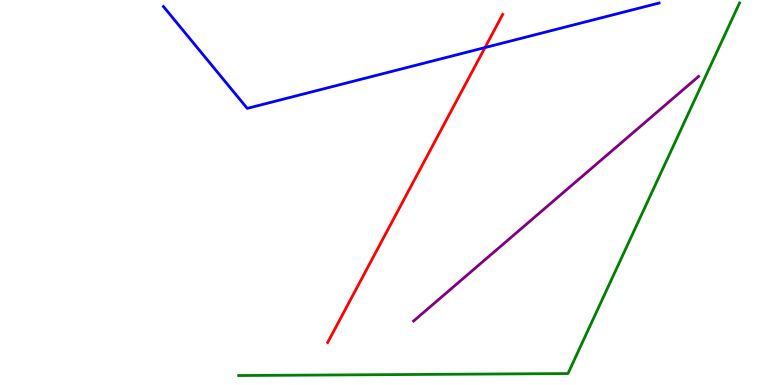[{'lines': ['blue', 'red'], 'intersections': [{'x': 6.26, 'y': 8.76}]}, {'lines': ['green', 'red'], 'intersections': []}, {'lines': ['purple', 'red'], 'intersections': []}, {'lines': ['blue', 'green'], 'intersections': []}, {'lines': ['blue', 'purple'], 'intersections': []}, {'lines': ['green', 'purple'], 'intersections': []}]